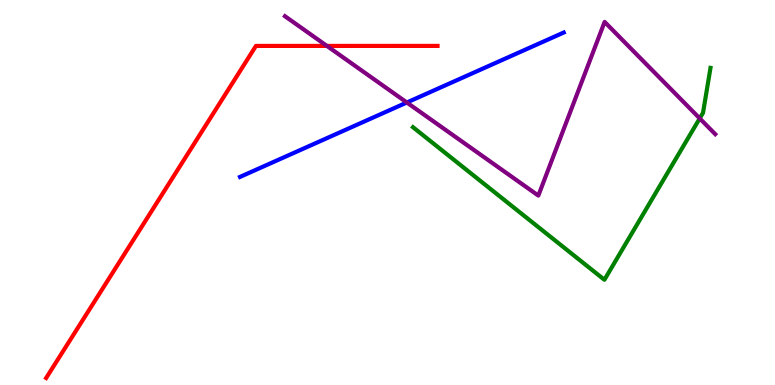[{'lines': ['blue', 'red'], 'intersections': []}, {'lines': ['green', 'red'], 'intersections': []}, {'lines': ['purple', 'red'], 'intersections': [{'x': 4.22, 'y': 8.81}]}, {'lines': ['blue', 'green'], 'intersections': []}, {'lines': ['blue', 'purple'], 'intersections': [{'x': 5.25, 'y': 7.34}]}, {'lines': ['green', 'purple'], 'intersections': [{'x': 9.03, 'y': 6.92}]}]